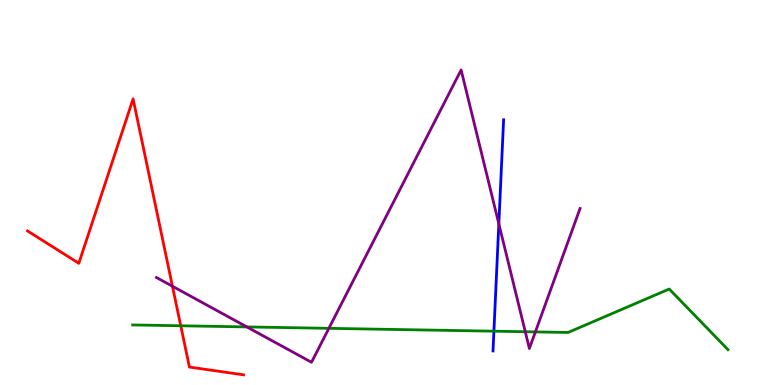[{'lines': ['blue', 'red'], 'intersections': []}, {'lines': ['green', 'red'], 'intersections': [{'x': 2.33, 'y': 1.54}]}, {'lines': ['purple', 'red'], 'intersections': [{'x': 2.23, 'y': 2.56}]}, {'lines': ['blue', 'green'], 'intersections': [{'x': 6.37, 'y': 1.4}]}, {'lines': ['blue', 'purple'], 'intersections': [{'x': 6.44, 'y': 4.19}]}, {'lines': ['green', 'purple'], 'intersections': [{'x': 3.19, 'y': 1.51}, {'x': 4.24, 'y': 1.47}, {'x': 6.78, 'y': 1.38}, {'x': 6.91, 'y': 1.38}]}]